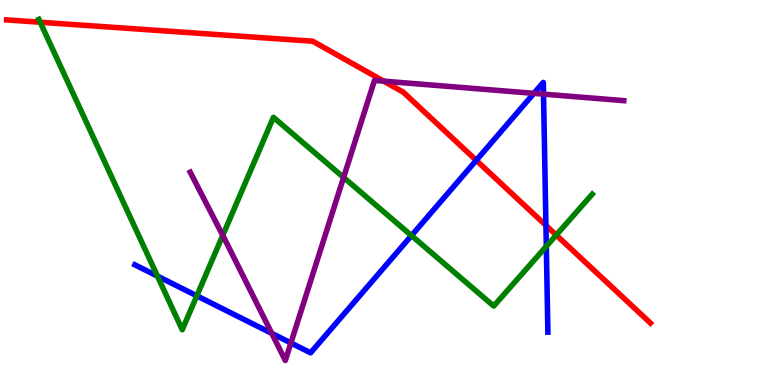[{'lines': ['blue', 'red'], 'intersections': [{'x': 6.15, 'y': 5.84}, {'x': 7.04, 'y': 4.15}]}, {'lines': ['green', 'red'], 'intersections': [{'x': 0.518, 'y': 9.42}, {'x': 7.18, 'y': 3.89}]}, {'lines': ['purple', 'red'], 'intersections': [{'x': 4.95, 'y': 7.89}]}, {'lines': ['blue', 'green'], 'intersections': [{'x': 2.03, 'y': 2.83}, {'x': 2.54, 'y': 2.32}, {'x': 5.31, 'y': 3.88}, {'x': 7.05, 'y': 3.6}]}, {'lines': ['blue', 'purple'], 'intersections': [{'x': 3.51, 'y': 1.34}, {'x': 3.75, 'y': 1.09}, {'x': 6.89, 'y': 7.58}, {'x': 7.01, 'y': 7.55}]}, {'lines': ['green', 'purple'], 'intersections': [{'x': 2.87, 'y': 3.89}, {'x': 4.43, 'y': 5.39}]}]